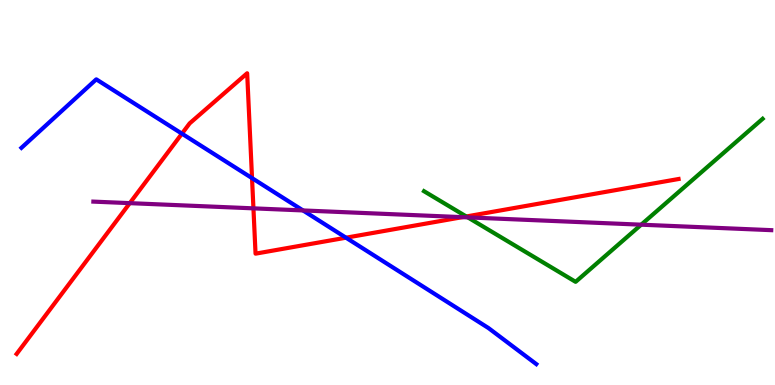[{'lines': ['blue', 'red'], 'intersections': [{'x': 2.35, 'y': 6.53}, {'x': 3.25, 'y': 5.37}, {'x': 4.46, 'y': 3.83}]}, {'lines': ['green', 'red'], 'intersections': [{'x': 6.02, 'y': 4.38}]}, {'lines': ['purple', 'red'], 'intersections': [{'x': 1.67, 'y': 4.72}, {'x': 3.27, 'y': 4.59}, {'x': 5.97, 'y': 4.36}]}, {'lines': ['blue', 'green'], 'intersections': []}, {'lines': ['blue', 'purple'], 'intersections': [{'x': 3.91, 'y': 4.53}]}, {'lines': ['green', 'purple'], 'intersections': [{'x': 6.04, 'y': 4.35}, {'x': 8.27, 'y': 4.16}]}]